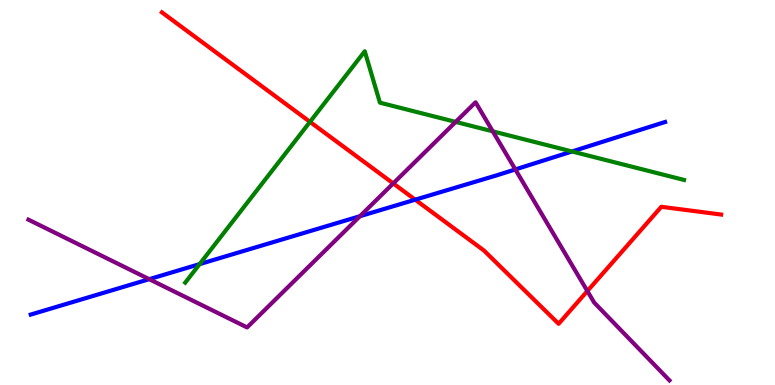[{'lines': ['blue', 'red'], 'intersections': [{'x': 5.36, 'y': 4.81}]}, {'lines': ['green', 'red'], 'intersections': [{'x': 4.0, 'y': 6.83}]}, {'lines': ['purple', 'red'], 'intersections': [{'x': 5.07, 'y': 5.24}, {'x': 7.58, 'y': 2.44}]}, {'lines': ['blue', 'green'], 'intersections': [{'x': 2.58, 'y': 3.14}, {'x': 7.38, 'y': 6.07}]}, {'lines': ['blue', 'purple'], 'intersections': [{'x': 1.93, 'y': 2.75}, {'x': 4.64, 'y': 4.38}, {'x': 6.65, 'y': 5.6}]}, {'lines': ['green', 'purple'], 'intersections': [{'x': 5.88, 'y': 6.83}, {'x': 6.36, 'y': 6.59}]}]